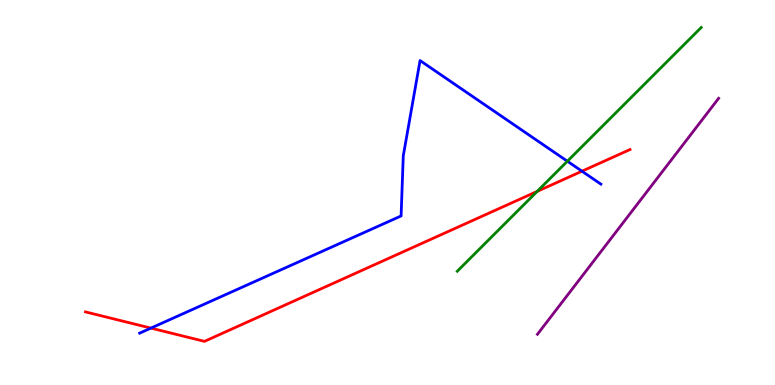[{'lines': ['blue', 'red'], 'intersections': [{'x': 1.95, 'y': 1.48}, {'x': 7.51, 'y': 5.55}]}, {'lines': ['green', 'red'], 'intersections': [{'x': 6.93, 'y': 5.03}]}, {'lines': ['purple', 'red'], 'intersections': []}, {'lines': ['blue', 'green'], 'intersections': [{'x': 7.32, 'y': 5.81}]}, {'lines': ['blue', 'purple'], 'intersections': []}, {'lines': ['green', 'purple'], 'intersections': []}]